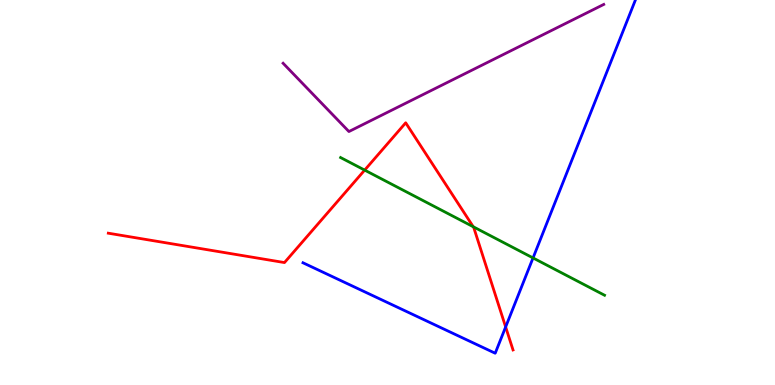[{'lines': ['blue', 'red'], 'intersections': [{'x': 6.52, 'y': 1.51}]}, {'lines': ['green', 'red'], 'intersections': [{'x': 4.71, 'y': 5.58}, {'x': 6.11, 'y': 4.11}]}, {'lines': ['purple', 'red'], 'intersections': []}, {'lines': ['blue', 'green'], 'intersections': [{'x': 6.88, 'y': 3.3}]}, {'lines': ['blue', 'purple'], 'intersections': []}, {'lines': ['green', 'purple'], 'intersections': []}]